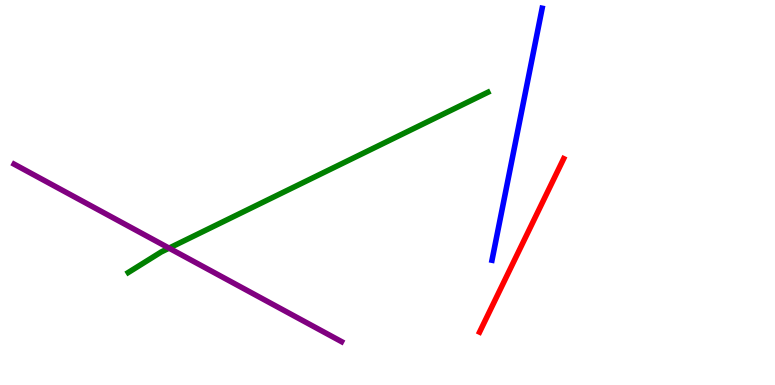[{'lines': ['blue', 'red'], 'intersections': []}, {'lines': ['green', 'red'], 'intersections': []}, {'lines': ['purple', 'red'], 'intersections': []}, {'lines': ['blue', 'green'], 'intersections': []}, {'lines': ['blue', 'purple'], 'intersections': []}, {'lines': ['green', 'purple'], 'intersections': [{'x': 2.18, 'y': 3.56}]}]